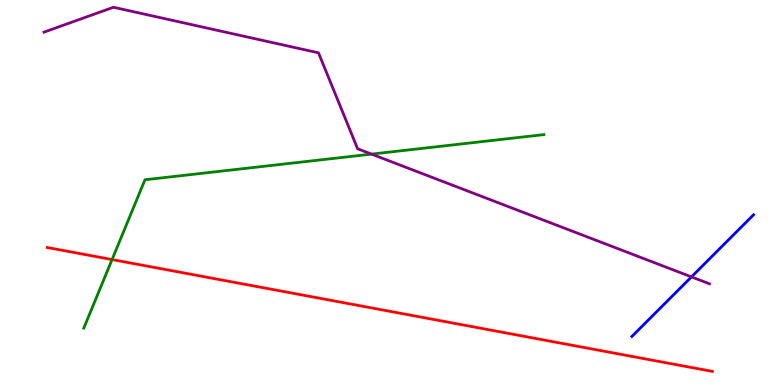[{'lines': ['blue', 'red'], 'intersections': []}, {'lines': ['green', 'red'], 'intersections': [{'x': 1.45, 'y': 3.26}]}, {'lines': ['purple', 'red'], 'intersections': []}, {'lines': ['blue', 'green'], 'intersections': []}, {'lines': ['blue', 'purple'], 'intersections': [{'x': 8.92, 'y': 2.81}]}, {'lines': ['green', 'purple'], 'intersections': [{'x': 4.79, 'y': 6.0}]}]